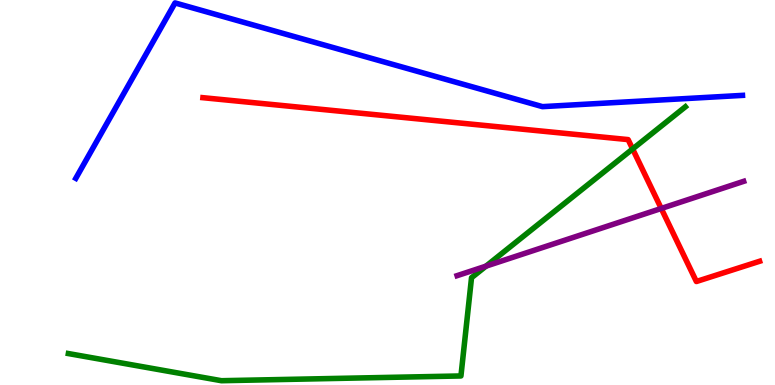[{'lines': ['blue', 'red'], 'intersections': []}, {'lines': ['green', 'red'], 'intersections': [{'x': 8.16, 'y': 6.13}]}, {'lines': ['purple', 'red'], 'intersections': [{'x': 8.53, 'y': 4.59}]}, {'lines': ['blue', 'green'], 'intersections': []}, {'lines': ['blue', 'purple'], 'intersections': []}, {'lines': ['green', 'purple'], 'intersections': [{'x': 6.27, 'y': 3.09}]}]